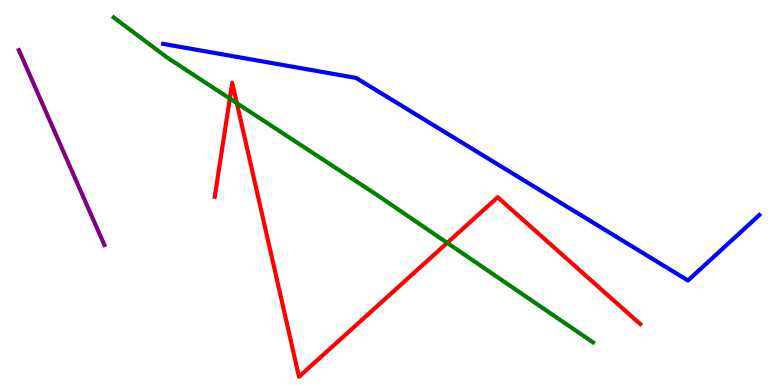[{'lines': ['blue', 'red'], 'intersections': []}, {'lines': ['green', 'red'], 'intersections': [{'x': 2.97, 'y': 7.44}, {'x': 3.06, 'y': 7.32}, {'x': 5.77, 'y': 3.69}]}, {'lines': ['purple', 'red'], 'intersections': []}, {'lines': ['blue', 'green'], 'intersections': []}, {'lines': ['blue', 'purple'], 'intersections': []}, {'lines': ['green', 'purple'], 'intersections': []}]